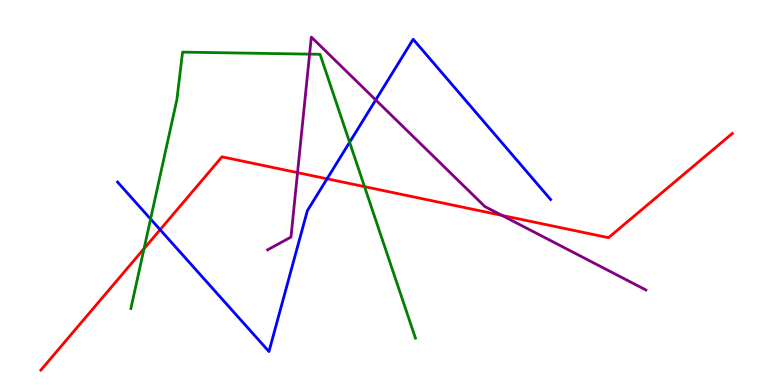[{'lines': ['blue', 'red'], 'intersections': [{'x': 2.07, 'y': 4.03}, {'x': 4.22, 'y': 5.36}]}, {'lines': ['green', 'red'], 'intersections': [{'x': 1.86, 'y': 3.54}, {'x': 4.7, 'y': 5.15}]}, {'lines': ['purple', 'red'], 'intersections': [{'x': 3.84, 'y': 5.52}, {'x': 6.48, 'y': 4.41}]}, {'lines': ['blue', 'green'], 'intersections': [{'x': 1.94, 'y': 4.31}, {'x': 4.51, 'y': 6.3}]}, {'lines': ['blue', 'purple'], 'intersections': [{'x': 4.85, 'y': 7.4}]}, {'lines': ['green', 'purple'], 'intersections': [{'x': 3.99, 'y': 8.59}]}]